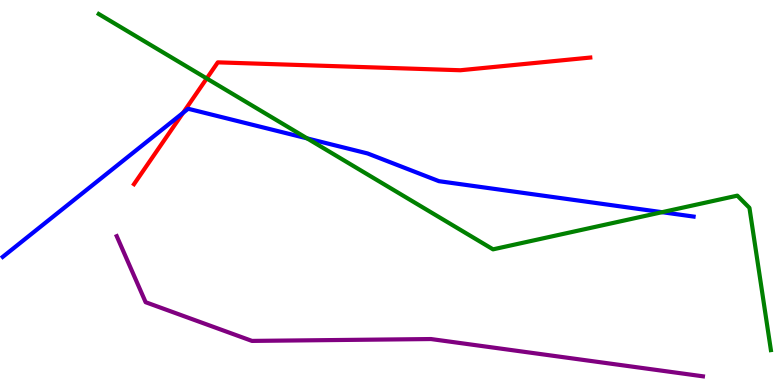[{'lines': ['blue', 'red'], 'intersections': [{'x': 2.36, 'y': 7.07}]}, {'lines': ['green', 'red'], 'intersections': [{'x': 2.67, 'y': 7.96}]}, {'lines': ['purple', 'red'], 'intersections': []}, {'lines': ['blue', 'green'], 'intersections': [{'x': 3.96, 'y': 6.41}, {'x': 8.54, 'y': 4.49}]}, {'lines': ['blue', 'purple'], 'intersections': []}, {'lines': ['green', 'purple'], 'intersections': []}]